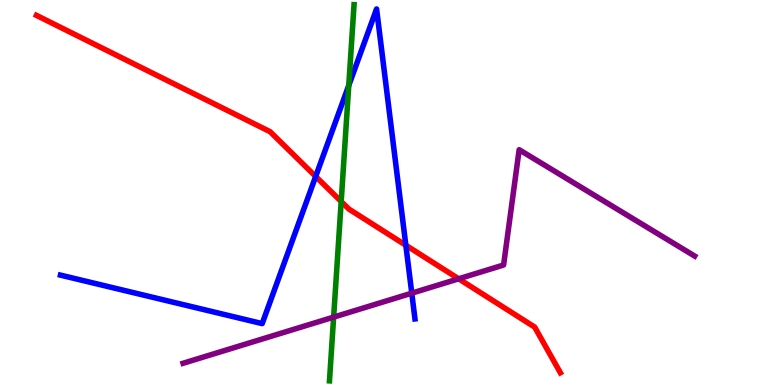[{'lines': ['blue', 'red'], 'intersections': [{'x': 4.07, 'y': 5.42}, {'x': 5.24, 'y': 3.63}]}, {'lines': ['green', 'red'], 'intersections': [{'x': 4.4, 'y': 4.77}]}, {'lines': ['purple', 'red'], 'intersections': [{'x': 5.92, 'y': 2.76}]}, {'lines': ['blue', 'green'], 'intersections': [{'x': 4.5, 'y': 7.78}]}, {'lines': ['blue', 'purple'], 'intersections': [{'x': 5.31, 'y': 2.39}]}, {'lines': ['green', 'purple'], 'intersections': [{'x': 4.3, 'y': 1.76}]}]